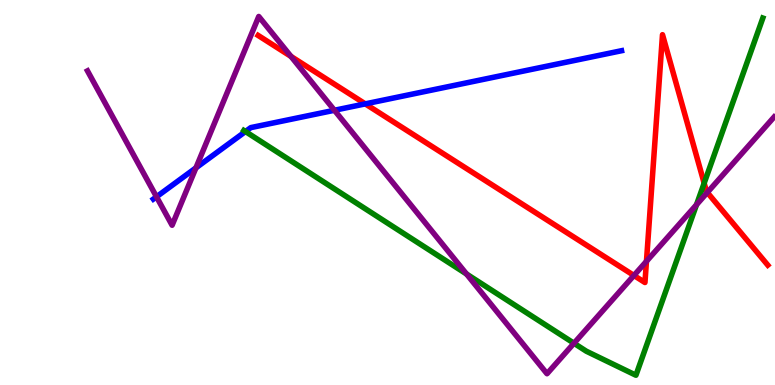[{'lines': ['blue', 'red'], 'intersections': [{'x': 4.71, 'y': 7.3}]}, {'lines': ['green', 'red'], 'intersections': [{'x': 9.09, 'y': 5.24}]}, {'lines': ['purple', 'red'], 'intersections': [{'x': 3.75, 'y': 8.53}, {'x': 8.18, 'y': 2.84}, {'x': 8.34, 'y': 3.21}, {'x': 9.13, 'y': 5.0}]}, {'lines': ['blue', 'green'], 'intersections': [{'x': 3.17, 'y': 6.58}]}, {'lines': ['blue', 'purple'], 'intersections': [{'x': 2.02, 'y': 4.89}, {'x': 2.53, 'y': 5.64}, {'x': 4.32, 'y': 7.14}]}, {'lines': ['green', 'purple'], 'intersections': [{'x': 6.02, 'y': 2.88}, {'x': 7.41, 'y': 1.08}, {'x': 8.99, 'y': 4.68}]}]